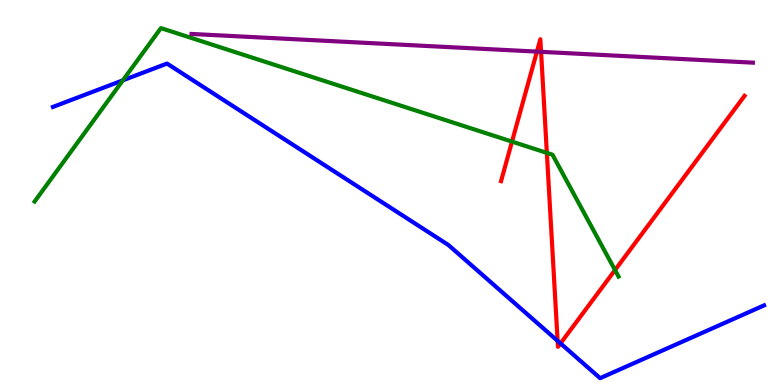[{'lines': ['blue', 'red'], 'intersections': [{'x': 7.2, 'y': 1.15}, {'x': 7.23, 'y': 1.08}]}, {'lines': ['green', 'red'], 'intersections': [{'x': 6.61, 'y': 6.32}, {'x': 7.06, 'y': 6.03}, {'x': 7.94, 'y': 2.99}]}, {'lines': ['purple', 'red'], 'intersections': [{'x': 6.93, 'y': 8.66}, {'x': 6.98, 'y': 8.65}]}, {'lines': ['blue', 'green'], 'intersections': [{'x': 1.59, 'y': 7.91}]}, {'lines': ['blue', 'purple'], 'intersections': []}, {'lines': ['green', 'purple'], 'intersections': []}]